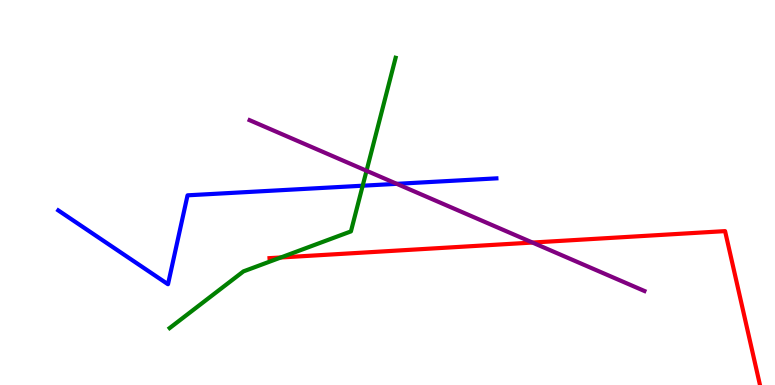[{'lines': ['blue', 'red'], 'intersections': []}, {'lines': ['green', 'red'], 'intersections': [{'x': 3.62, 'y': 3.31}]}, {'lines': ['purple', 'red'], 'intersections': [{'x': 6.87, 'y': 3.7}]}, {'lines': ['blue', 'green'], 'intersections': [{'x': 4.68, 'y': 5.18}]}, {'lines': ['blue', 'purple'], 'intersections': [{'x': 5.12, 'y': 5.23}]}, {'lines': ['green', 'purple'], 'intersections': [{'x': 4.73, 'y': 5.56}]}]